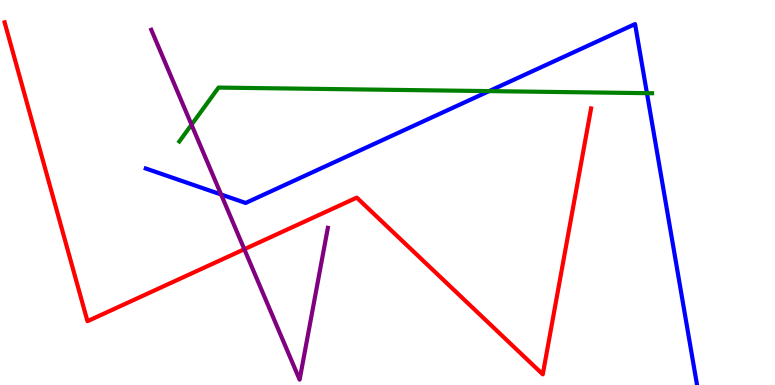[{'lines': ['blue', 'red'], 'intersections': []}, {'lines': ['green', 'red'], 'intersections': []}, {'lines': ['purple', 'red'], 'intersections': [{'x': 3.15, 'y': 3.53}]}, {'lines': ['blue', 'green'], 'intersections': [{'x': 6.31, 'y': 7.63}, {'x': 8.35, 'y': 7.58}]}, {'lines': ['blue', 'purple'], 'intersections': [{'x': 2.85, 'y': 4.95}]}, {'lines': ['green', 'purple'], 'intersections': [{'x': 2.47, 'y': 6.76}]}]